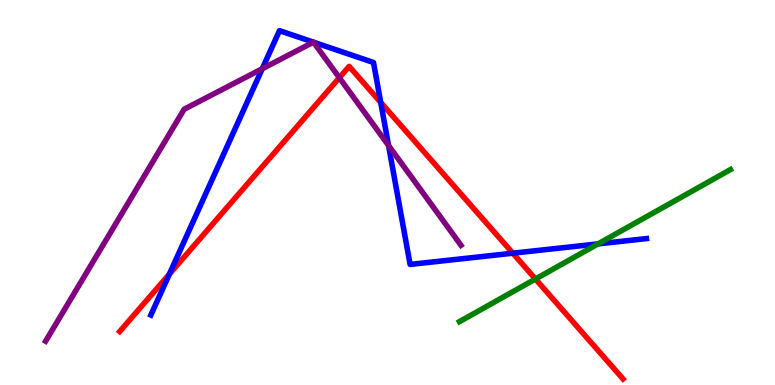[{'lines': ['blue', 'red'], 'intersections': [{'x': 2.19, 'y': 2.88}, {'x': 4.91, 'y': 7.34}, {'x': 6.62, 'y': 3.42}]}, {'lines': ['green', 'red'], 'intersections': [{'x': 6.91, 'y': 2.75}]}, {'lines': ['purple', 'red'], 'intersections': [{'x': 4.38, 'y': 7.98}]}, {'lines': ['blue', 'green'], 'intersections': [{'x': 7.72, 'y': 3.67}]}, {'lines': ['blue', 'purple'], 'intersections': [{'x': 3.38, 'y': 8.22}, {'x': 4.04, 'y': 8.91}, {'x': 4.05, 'y': 8.9}, {'x': 5.01, 'y': 6.22}]}, {'lines': ['green', 'purple'], 'intersections': []}]